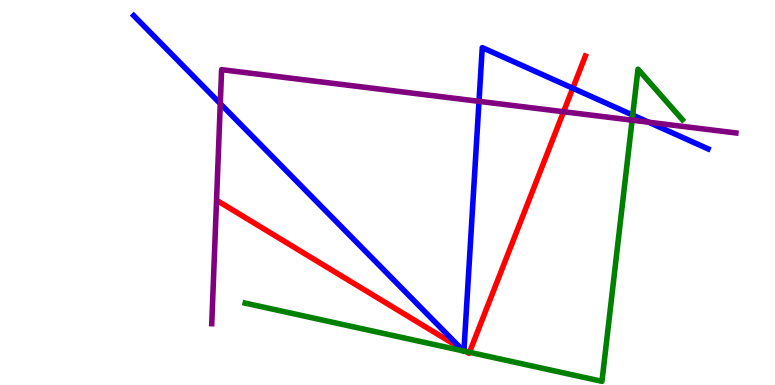[{'lines': ['blue', 'red'], 'intersections': [{'x': 5.95, 'y': 0.953}, {'x': 5.99, 'y': 0.904}, {'x': 7.39, 'y': 7.71}]}, {'lines': ['green', 'red'], 'intersections': [{'x': 6.02, 'y': 0.868}, {'x': 6.06, 'y': 0.85}]}, {'lines': ['purple', 'red'], 'intersections': [{'x': 7.27, 'y': 7.1}]}, {'lines': ['blue', 'green'], 'intersections': [{'x': 5.98, 'y': 0.884}, {'x': 5.99, 'y': 0.882}, {'x': 8.16, 'y': 7.01}]}, {'lines': ['blue', 'purple'], 'intersections': [{'x': 2.84, 'y': 7.31}, {'x': 6.18, 'y': 7.37}, {'x': 8.37, 'y': 6.83}]}, {'lines': ['green', 'purple'], 'intersections': [{'x': 8.16, 'y': 6.88}]}]